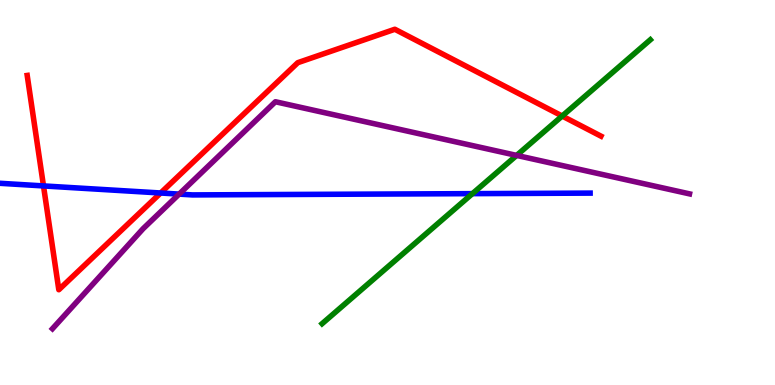[{'lines': ['blue', 'red'], 'intersections': [{'x': 0.561, 'y': 5.17}, {'x': 2.07, 'y': 4.99}]}, {'lines': ['green', 'red'], 'intersections': [{'x': 7.25, 'y': 6.99}]}, {'lines': ['purple', 'red'], 'intersections': []}, {'lines': ['blue', 'green'], 'intersections': [{'x': 6.1, 'y': 4.97}]}, {'lines': ['blue', 'purple'], 'intersections': [{'x': 2.31, 'y': 4.96}]}, {'lines': ['green', 'purple'], 'intersections': [{'x': 6.67, 'y': 5.96}]}]